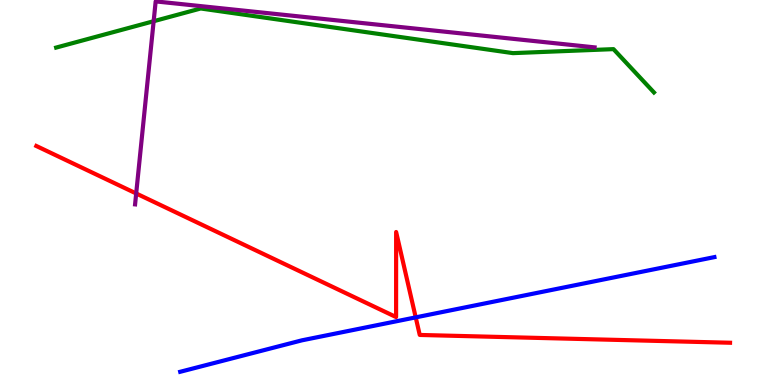[{'lines': ['blue', 'red'], 'intersections': [{'x': 5.36, 'y': 1.76}]}, {'lines': ['green', 'red'], 'intersections': []}, {'lines': ['purple', 'red'], 'intersections': [{'x': 1.76, 'y': 4.97}]}, {'lines': ['blue', 'green'], 'intersections': []}, {'lines': ['blue', 'purple'], 'intersections': []}, {'lines': ['green', 'purple'], 'intersections': [{'x': 1.98, 'y': 9.45}]}]